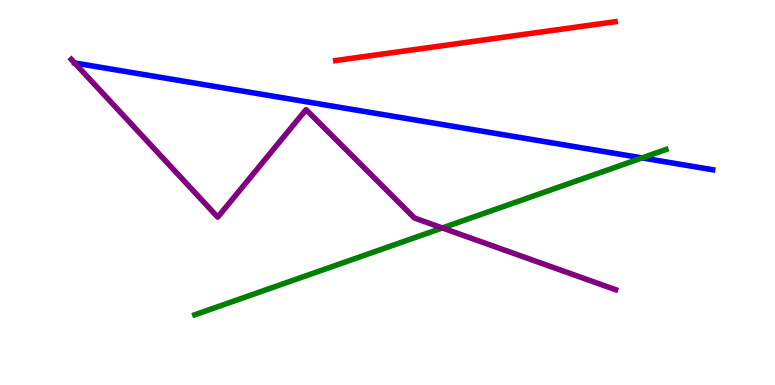[{'lines': ['blue', 'red'], 'intersections': []}, {'lines': ['green', 'red'], 'intersections': []}, {'lines': ['purple', 'red'], 'intersections': []}, {'lines': ['blue', 'green'], 'intersections': [{'x': 8.28, 'y': 5.9}]}, {'lines': ['blue', 'purple'], 'intersections': []}, {'lines': ['green', 'purple'], 'intersections': [{'x': 5.71, 'y': 4.08}]}]